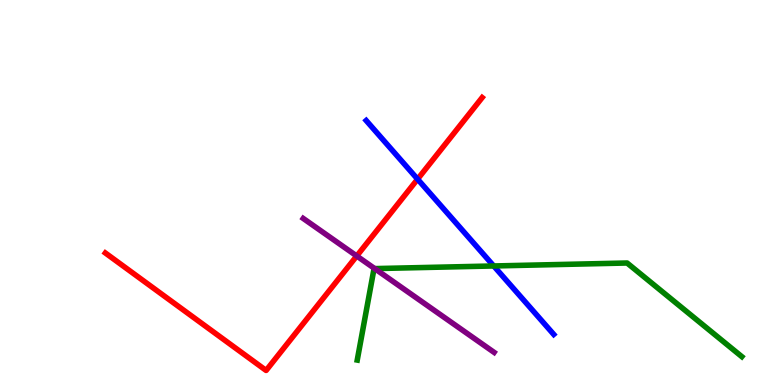[{'lines': ['blue', 'red'], 'intersections': [{'x': 5.39, 'y': 5.35}]}, {'lines': ['green', 'red'], 'intersections': []}, {'lines': ['purple', 'red'], 'intersections': [{'x': 4.6, 'y': 3.35}]}, {'lines': ['blue', 'green'], 'intersections': [{'x': 6.37, 'y': 3.09}]}, {'lines': ['blue', 'purple'], 'intersections': []}, {'lines': ['green', 'purple'], 'intersections': [{'x': 4.83, 'y': 3.02}]}]